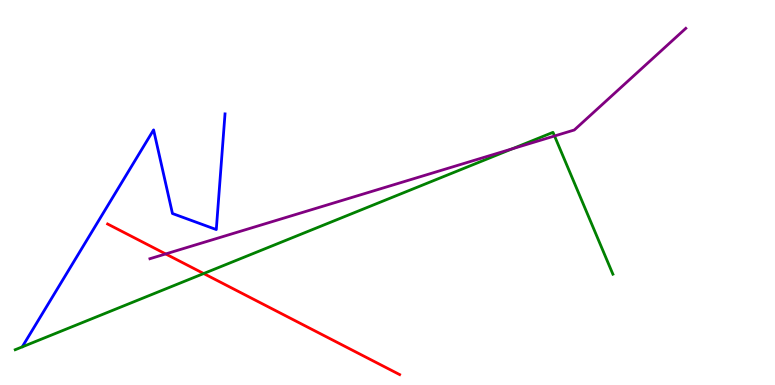[{'lines': ['blue', 'red'], 'intersections': []}, {'lines': ['green', 'red'], 'intersections': [{'x': 2.63, 'y': 2.9}]}, {'lines': ['purple', 'red'], 'intersections': [{'x': 2.14, 'y': 3.4}]}, {'lines': ['blue', 'green'], 'intersections': []}, {'lines': ['blue', 'purple'], 'intersections': []}, {'lines': ['green', 'purple'], 'intersections': [{'x': 6.61, 'y': 6.14}, {'x': 7.16, 'y': 6.47}]}]